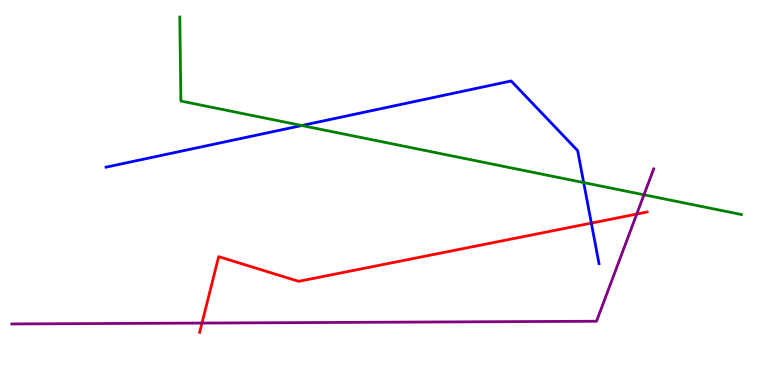[{'lines': ['blue', 'red'], 'intersections': [{'x': 7.63, 'y': 4.21}]}, {'lines': ['green', 'red'], 'intersections': []}, {'lines': ['purple', 'red'], 'intersections': [{'x': 2.61, 'y': 1.61}, {'x': 8.22, 'y': 4.44}]}, {'lines': ['blue', 'green'], 'intersections': [{'x': 3.89, 'y': 6.74}, {'x': 7.53, 'y': 5.26}]}, {'lines': ['blue', 'purple'], 'intersections': []}, {'lines': ['green', 'purple'], 'intersections': [{'x': 8.31, 'y': 4.94}]}]